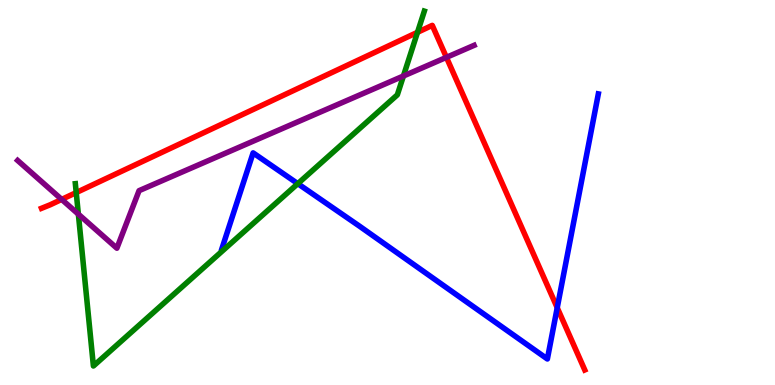[{'lines': ['blue', 'red'], 'intersections': [{'x': 7.19, 'y': 2.01}]}, {'lines': ['green', 'red'], 'intersections': [{'x': 0.984, 'y': 5.0}, {'x': 5.39, 'y': 9.16}]}, {'lines': ['purple', 'red'], 'intersections': [{'x': 0.796, 'y': 4.82}, {'x': 5.76, 'y': 8.51}]}, {'lines': ['blue', 'green'], 'intersections': [{'x': 3.84, 'y': 5.23}]}, {'lines': ['blue', 'purple'], 'intersections': []}, {'lines': ['green', 'purple'], 'intersections': [{'x': 1.01, 'y': 4.44}, {'x': 5.21, 'y': 8.03}]}]